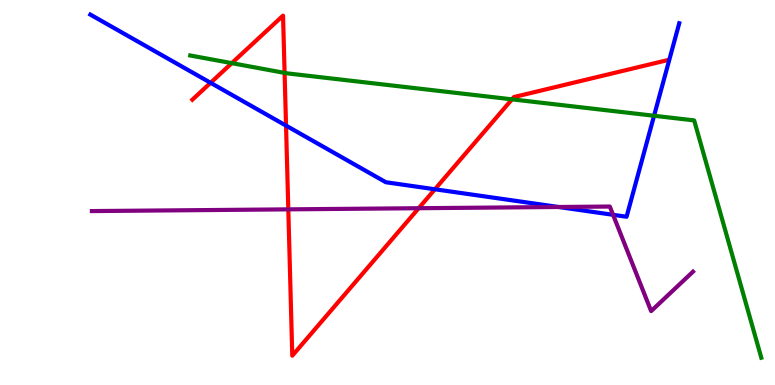[{'lines': ['blue', 'red'], 'intersections': [{'x': 2.72, 'y': 7.85}, {'x': 3.69, 'y': 6.74}, {'x': 5.61, 'y': 5.08}]}, {'lines': ['green', 'red'], 'intersections': [{'x': 2.99, 'y': 8.36}, {'x': 3.67, 'y': 8.11}, {'x': 6.61, 'y': 7.42}]}, {'lines': ['purple', 'red'], 'intersections': [{'x': 3.72, 'y': 4.56}, {'x': 5.4, 'y': 4.59}]}, {'lines': ['blue', 'green'], 'intersections': [{'x': 8.44, 'y': 6.99}]}, {'lines': ['blue', 'purple'], 'intersections': [{'x': 7.21, 'y': 4.62}, {'x': 7.91, 'y': 4.42}]}, {'lines': ['green', 'purple'], 'intersections': []}]